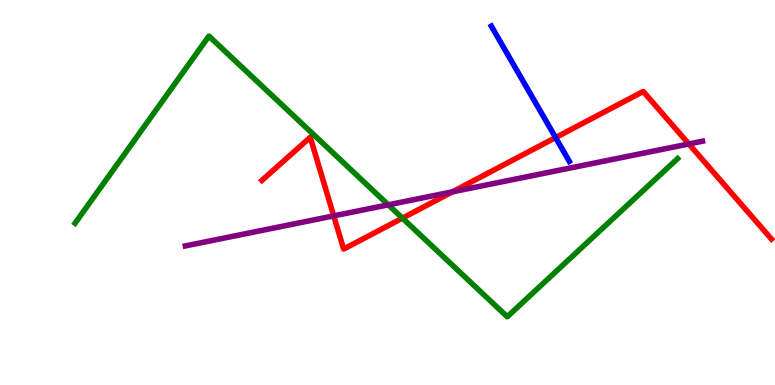[{'lines': ['blue', 'red'], 'intersections': [{'x': 7.17, 'y': 6.43}]}, {'lines': ['green', 'red'], 'intersections': [{'x': 5.19, 'y': 4.33}]}, {'lines': ['purple', 'red'], 'intersections': [{'x': 4.31, 'y': 4.39}, {'x': 5.84, 'y': 5.02}, {'x': 8.89, 'y': 6.26}]}, {'lines': ['blue', 'green'], 'intersections': []}, {'lines': ['blue', 'purple'], 'intersections': []}, {'lines': ['green', 'purple'], 'intersections': [{'x': 5.01, 'y': 4.68}]}]